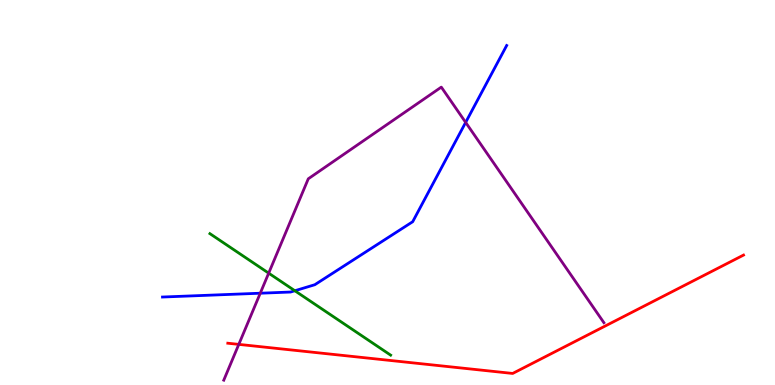[{'lines': ['blue', 'red'], 'intersections': []}, {'lines': ['green', 'red'], 'intersections': []}, {'lines': ['purple', 'red'], 'intersections': [{'x': 3.08, 'y': 1.06}]}, {'lines': ['blue', 'green'], 'intersections': [{'x': 3.8, 'y': 2.45}]}, {'lines': ['blue', 'purple'], 'intersections': [{'x': 3.36, 'y': 2.38}, {'x': 6.01, 'y': 6.82}]}, {'lines': ['green', 'purple'], 'intersections': [{'x': 3.47, 'y': 2.9}]}]